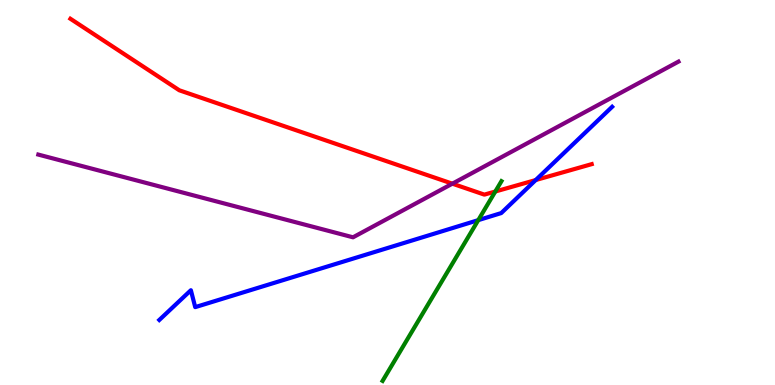[{'lines': ['blue', 'red'], 'intersections': [{'x': 6.91, 'y': 5.32}]}, {'lines': ['green', 'red'], 'intersections': [{'x': 6.39, 'y': 5.03}]}, {'lines': ['purple', 'red'], 'intersections': [{'x': 5.84, 'y': 5.23}]}, {'lines': ['blue', 'green'], 'intersections': [{'x': 6.17, 'y': 4.28}]}, {'lines': ['blue', 'purple'], 'intersections': []}, {'lines': ['green', 'purple'], 'intersections': []}]